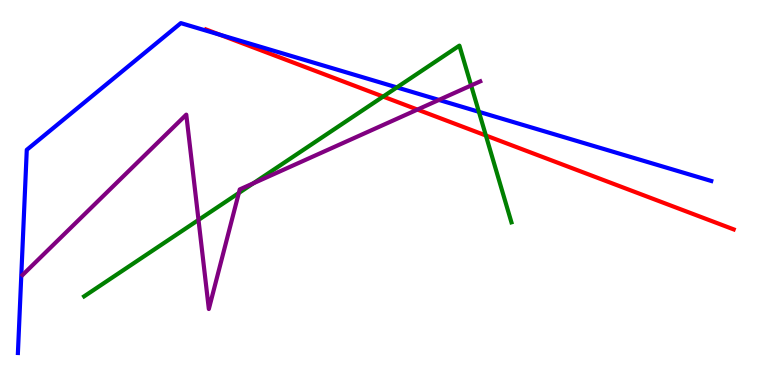[{'lines': ['blue', 'red'], 'intersections': [{'x': 2.84, 'y': 9.1}]}, {'lines': ['green', 'red'], 'intersections': [{'x': 4.94, 'y': 7.49}, {'x': 6.27, 'y': 6.48}]}, {'lines': ['purple', 'red'], 'intersections': [{'x': 5.39, 'y': 7.15}]}, {'lines': ['blue', 'green'], 'intersections': [{'x': 5.12, 'y': 7.73}, {'x': 6.18, 'y': 7.1}]}, {'lines': ['blue', 'purple'], 'intersections': [{'x': 5.66, 'y': 7.4}]}, {'lines': ['green', 'purple'], 'intersections': [{'x': 2.56, 'y': 4.29}, {'x': 3.08, 'y': 4.99}, {'x': 3.27, 'y': 5.24}, {'x': 6.08, 'y': 7.78}]}]